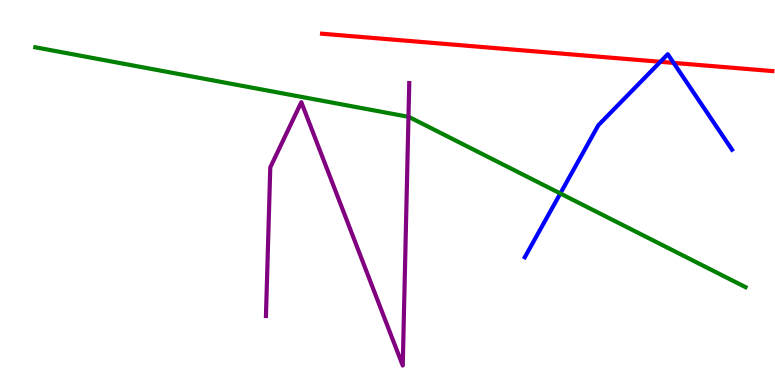[{'lines': ['blue', 'red'], 'intersections': [{'x': 8.52, 'y': 8.4}, {'x': 8.69, 'y': 8.37}]}, {'lines': ['green', 'red'], 'intersections': []}, {'lines': ['purple', 'red'], 'intersections': []}, {'lines': ['blue', 'green'], 'intersections': [{'x': 7.23, 'y': 4.97}]}, {'lines': ['blue', 'purple'], 'intersections': []}, {'lines': ['green', 'purple'], 'intersections': [{'x': 5.27, 'y': 6.97}]}]